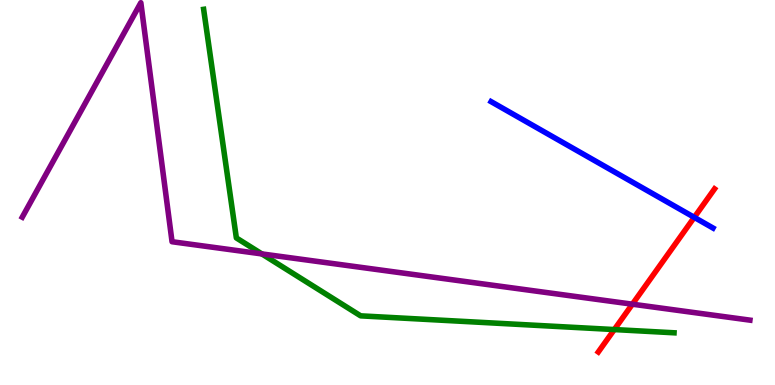[{'lines': ['blue', 'red'], 'intersections': [{'x': 8.96, 'y': 4.35}]}, {'lines': ['green', 'red'], 'intersections': [{'x': 7.93, 'y': 1.44}]}, {'lines': ['purple', 'red'], 'intersections': [{'x': 8.16, 'y': 2.1}]}, {'lines': ['blue', 'green'], 'intersections': []}, {'lines': ['blue', 'purple'], 'intersections': []}, {'lines': ['green', 'purple'], 'intersections': [{'x': 3.38, 'y': 3.4}]}]